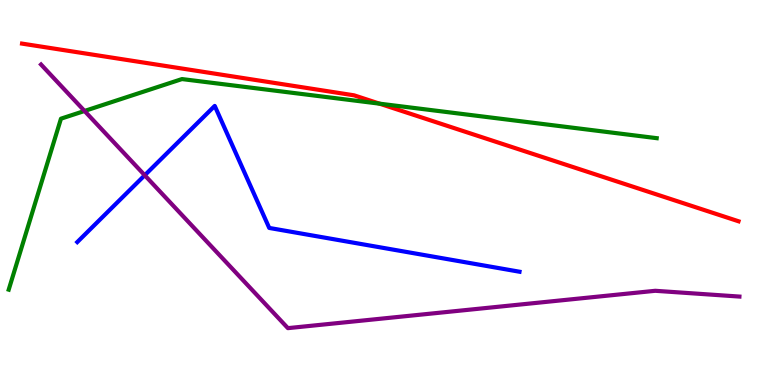[{'lines': ['blue', 'red'], 'intersections': []}, {'lines': ['green', 'red'], 'intersections': [{'x': 4.9, 'y': 7.31}]}, {'lines': ['purple', 'red'], 'intersections': []}, {'lines': ['blue', 'green'], 'intersections': []}, {'lines': ['blue', 'purple'], 'intersections': [{'x': 1.87, 'y': 5.45}]}, {'lines': ['green', 'purple'], 'intersections': [{'x': 1.09, 'y': 7.12}]}]